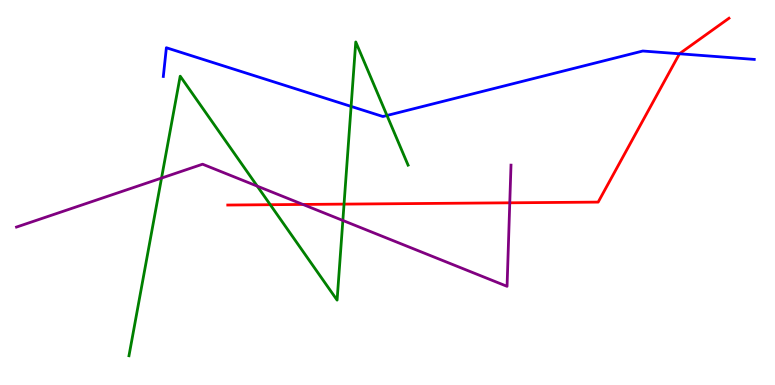[{'lines': ['blue', 'red'], 'intersections': [{'x': 8.77, 'y': 8.6}]}, {'lines': ['green', 'red'], 'intersections': [{'x': 3.49, 'y': 4.68}, {'x': 4.44, 'y': 4.7}]}, {'lines': ['purple', 'red'], 'intersections': [{'x': 3.91, 'y': 4.69}, {'x': 6.58, 'y': 4.73}]}, {'lines': ['blue', 'green'], 'intersections': [{'x': 4.53, 'y': 7.24}, {'x': 4.99, 'y': 7.0}]}, {'lines': ['blue', 'purple'], 'intersections': []}, {'lines': ['green', 'purple'], 'intersections': [{'x': 2.08, 'y': 5.37}, {'x': 3.32, 'y': 5.17}, {'x': 4.42, 'y': 4.27}]}]